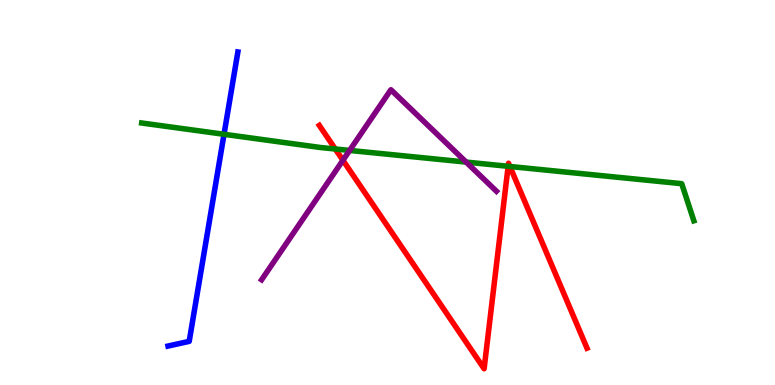[{'lines': ['blue', 'red'], 'intersections': []}, {'lines': ['green', 'red'], 'intersections': [{'x': 4.33, 'y': 6.13}, {'x': 6.56, 'y': 5.68}, {'x': 6.58, 'y': 5.68}]}, {'lines': ['purple', 'red'], 'intersections': [{'x': 4.42, 'y': 5.84}]}, {'lines': ['blue', 'green'], 'intersections': [{'x': 2.89, 'y': 6.51}]}, {'lines': ['blue', 'purple'], 'intersections': []}, {'lines': ['green', 'purple'], 'intersections': [{'x': 4.51, 'y': 6.09}, {'x': 6.01, 'y': 5.79}]}]